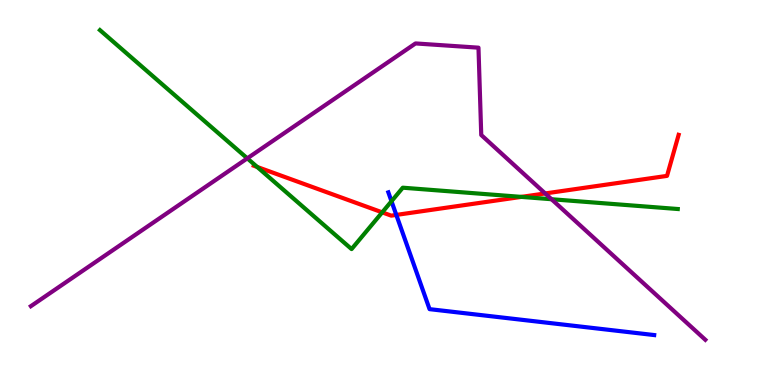[{'lines': ['blue', 'red'], 'intersections': [{'x': 5.11, 'y': 4.42}]}, {'lines': ['green', 'red'], 'intersections': [{'x': 3.32, 'y': 5.66}, {'x': 4.93, 'y': 4.48}, {'x': 6.73, 'y': 4.89}]}, {'lines': ['purple', 'red'], 'intersections': [{'x': 7.03, 'y': 4.98}]}, {'lines': ['blue', 'green'], 'intersections': [{'x': 5.05, 'y': 4.77}]}, {'lines': ['blue', 'purple'], 'intersections': []}, {'lines': ['green', 'purple'], 'intersections': [{'x': 3.19, 'y': 5.89}, {'x': 7.12, 'y': 4.83}]}]